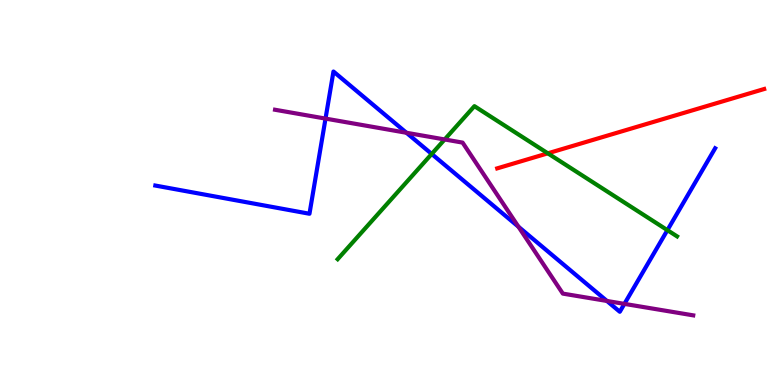[{'lines': ['blue', 'red'], 'intersections': []}, {'lines': ['green', 'red'], 'intersections': [{'x': 7.07, 'y': 6.02}]}, {'lines': ['purple', 'red'], 'intersections': []}, {'lines': ['blue', 'green'], 'intersections': [{'x': 5.57, 'y': 6.0}, {'x': 8.61, 'y': 4.02}]}, {'lines': ['blue', 'purple'], 'intersections': [{'x': 4.2, 'y': 6.92}, {'x': 5.24, 'y': 6.55}, {'x': 6.69, 'y': 4.11}, {'x': 7.83, 'y': 2.18}, {'x': 8.06, 'y': 2.11}]}, {'lines': ['green', 'purple'], 'intersections': [{'x': 5.74, 'y': 6.38}]}]